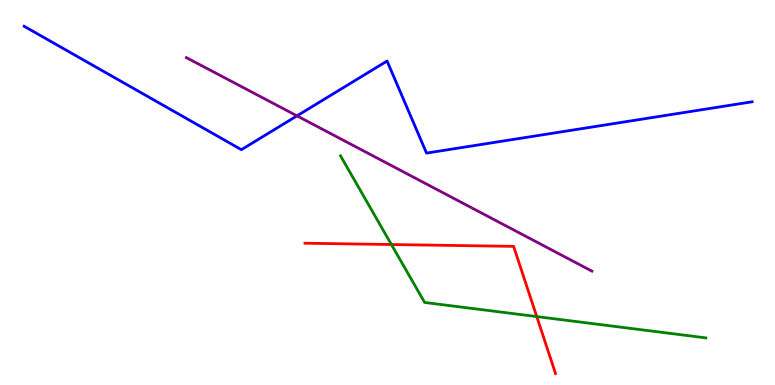[{'lines': ['blue', 'red'], 'intersections': []}, {'lines': ['green', 'red'], 'intersections': [{'x': 5.05, 'y': 3.65}, {'x': 6.93, 'y': 1.78}]}, {'lines': ['purple', 'red'], 'intersections': []}, {'lines': ['blue', 'green'], 'intersections': []}, {'lines': ['blue', 'purple'], 'intersections': [{'x': 3.83, 'y': 6.99}]}, {'lines': ['green', 'purple'], 'intersections': []}]